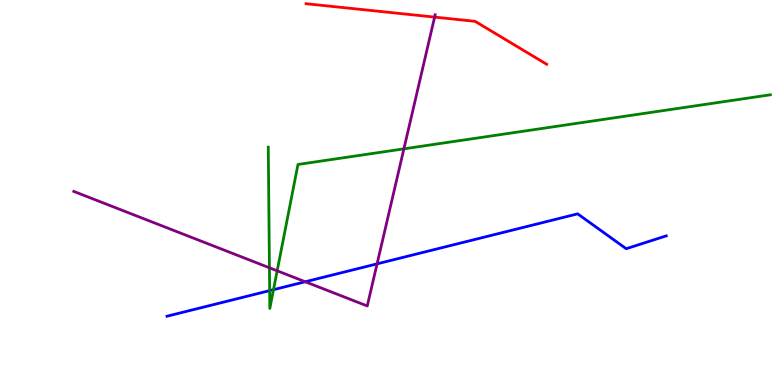[{'lines': ['blue', 'red'], 'intersections': []}, {'lines': ['green', 'red'], 'intersections': []}, {'lines': ['purple', 'red'], 'intersections': [{'x': 5.61, 'y': 9.56}]}, {'lines': ['blue', 'green'], 'intersections': [{'x': 3.48, 'y': 2.45}, {'x': 3.53, 'y': 2.48}]}, {'lines': ['blue', 'purple'], 'intersections': [{'x': 3.94, 'y': 2.68}, {'x': 4.87, 'y': 3.15}]}, {'lines': ['green', 'purple'], 'intersections': [{'x': 3.48, 'y': 3.04}, {'x': 3.58, 'y': 2.97}, {'x': 5.21, 'y': 6.13}]}]